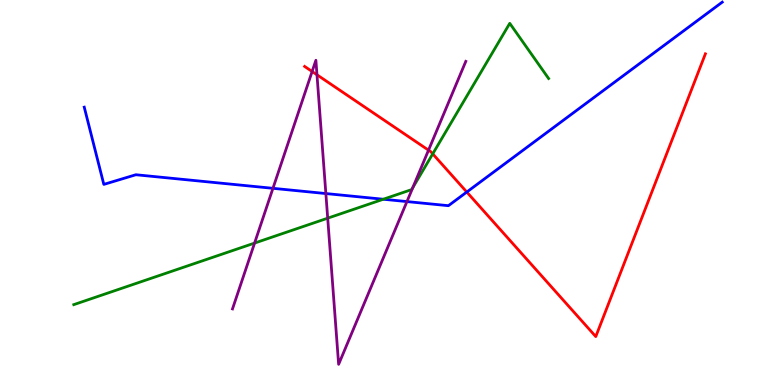[{'lines': ['blue', 'red'], 'intersections': [{'x': 6.02, 'y': 5.01}]}, {'lines': ['green', 'red'], 'intersections': [{'x': 5.58, 'y': 6.0}]}, {'lines': ['purple', 'red'], 'intersections': [{'x': 4.03, 'y': 8.14}, {'x': 4.09, 'y': 8.06}, {'x': 5.53, 'y': 6.1}]}, {'lines': ['blue', 'green'], 'intersections': [{'x': 4.95, 'y': 4.82}]}, {'lines': ['blue', 'purple'], 'intersections': [{'x': 3.52, 'y': 5.11}, {'x': 4.2, 'y': 4.97}, {'x': 5.25, 'y': 4.76}]}, {'lines': ['green', 'purple'], 'intersections': [{'x': 3.28, 'y': 3.69}, {'x': 4.23, 'y': 4.33}, {'x': 5.33, 'y': 5.13}]}]